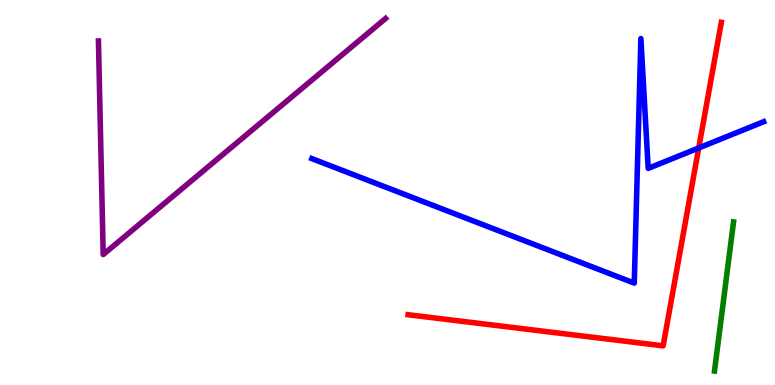[{'lines': ['blue', 'red'], 'intersections': [{'x': 9.02, 'y': 6.16}]}, {'lines': ['green', 'red'], 'intersections': []}, {'lines': ['purple', 'red'], 'intersections': []}, {'lines': ['blue', 'green'], 'intersections': []}, {'lines': ['blue', 'purple'], 'intersections': []}, {'lines': ['green', 'purple'], 'intersections': []}]